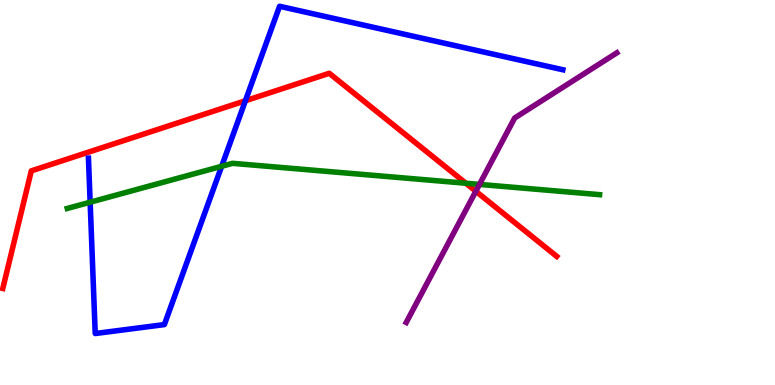[{'lines': ['blue', 'red'], 'intersections': [{'x': 3.17, 'y': 7.38}]}, {'lines': ['green', 'red'], 'intersections': [{'x': 6.01, 'y': 5.24}]}, {'lines': ['purple', 'red'], 'intersections': [{'x': 6.14, 'y': 5.03}]}, {'lines': ['blue', 'green'], 'intersections': [{'x': 1.16, 'y': 4.75}, {'x': 2.86, 'y': 5.68}]}, {'lines': ['blue', 'purple'], 'intersections': []}, {'lines': ['green', 'purple'], 'intersections': [{'x': 6.19, 'y': 5.21}]}]